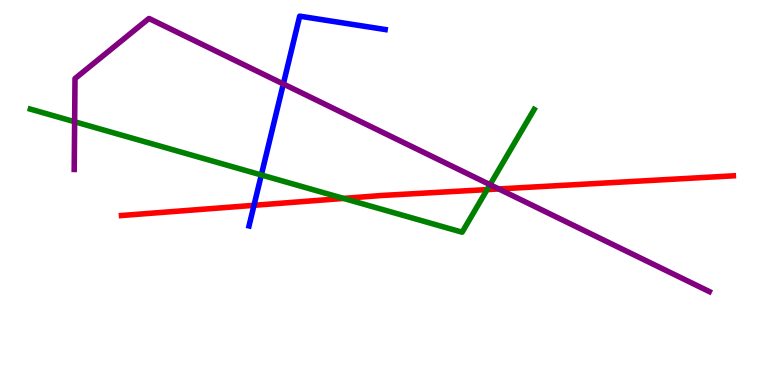[{'lines': ['blue', 'red'], 'intersections': [{'x': 3.28, 'y': 4.67}]}, {'lines': ['green', 'red'], 'intersections': [{'x': 4.43, 'y': 4.85}, {'x': 6.29, 'y': 5.08}]}, {'lines': ['purple', 'red'], 'intersections': [{'x': 6.44, 'y': 5.09}]}, {'lines': ['blue', 'green'], 'intersections': [{'x': 3.37, 'y': 5.46}]}, {'lines': ['blue', 'purple'], 'intersections': [{'x': 3.66, 'y': 7.82}]}, {'lines': ['green', 'purple'], 'intersections': [{'x': 0.963, 'y': 6.84}, {'x': 6.32, 'y': 5.2}]}]